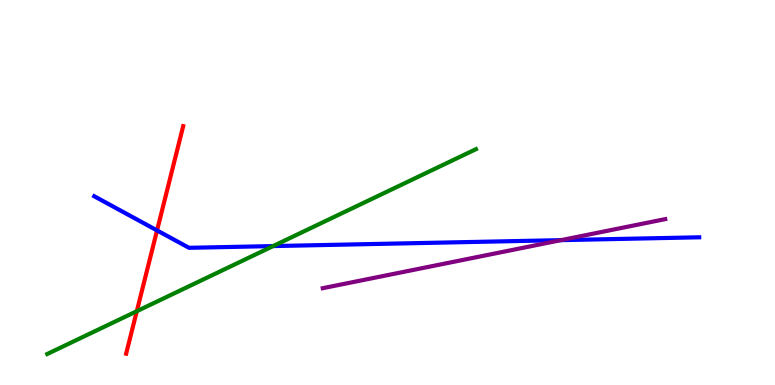[{'lines': ['blue', 'red'], 'intersections': [{'x': 2.03, 'y': 4.02}]}, {'lines': ['green', 'red'], 'intersections': [{'x': 1.77, 'y': 1.92}]}, {'lines': ['purple', 'red'], 'intersections': []}, {'lines': ['blue', 'green'], 'intersections': [{'x': 3.52, 'y': 3.61}]}, {'lines': ['blue', 'purple'], 'intersections': [{'x': 7.24, 'y': 3.76}]}, {'lines': ['green', 'purple'], 'intersections': []}]